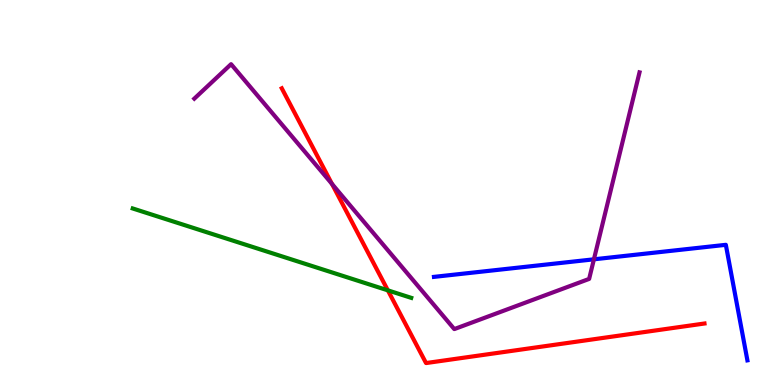[{'lines': ['blue', 'red'], 'intersections': []}, {'lines': ['green', 'red'], 'intersections': [{'x': 5.0, 'y': 2.46}]}, {'lines': ['purple', 'red'], 'intersections': [{'x': 4.28, 'y': 5.22}]}, {'lines': ['blue', 'green'], 'intersections': []}, {'lines': ['blue', 'purple'], 'intersections': [{'x': 7.66, 'y': 3.26}]}, {'lines': ['green', 'purple'], 'intersections': []}]